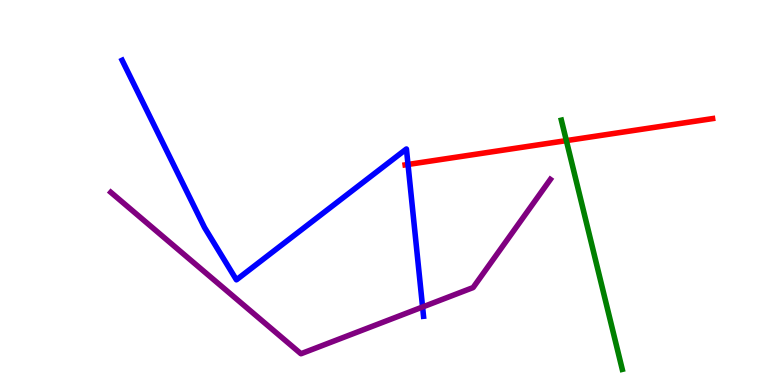[{'lines': ['blue', 'red'], 'intersections': [{'x': 5.26, 'y': 5.73}]}, {'lines': ['green', 'red'], 'intersections': [{'x': 7.31, 'y': 6.35}]}, {'lines': ['purple', 'red'], 'intersections': []}, {'lines': ['blue', 'green'], 'intersections': []}, {'lines': ['blue', 'purple'], 'intersections': [{'x': 5.45, 'y': 2.03}]}, {'lines': ['green', 'purple'], 'intersections': []}]